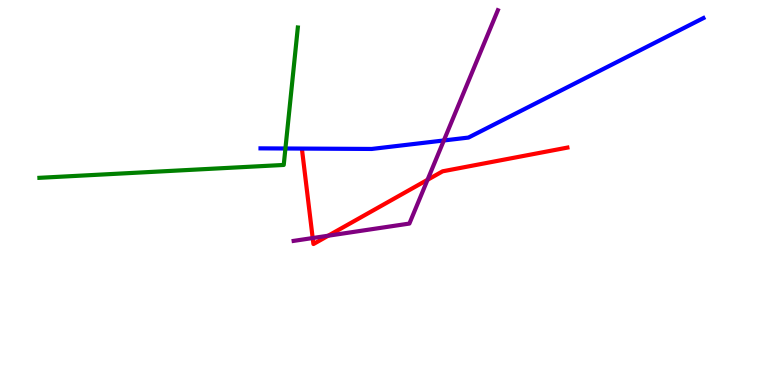[{'lines': ['blue', 'red'], 'intersections': []}, {'lines': ['green', 'red'], 'intersections': []}, {'lines': ['purple', 'red'], 'intersections': [{'x': 4.03, 'y': 3.82}, {'x': 4.23, 'y': 3.88}, {'x': 5.52, 'y': 5.33}]}, {'lines': ['blue', 'green'], 'intersections': [{'x': 3.68, 'y': 6.14}]}, {'lines': ['blue', 'purple'], 'intersections': [{'x': 5.73, 'y': 6.35}]}, {'lines': ['green', 'purple'], 'intersections': []}]